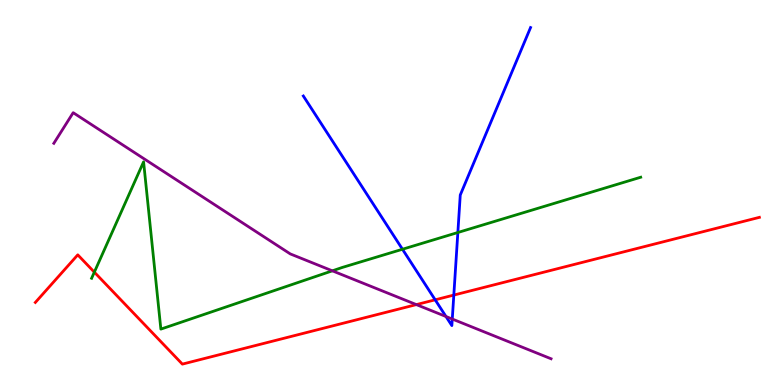[{'lines': ['blue', 'red'], 'intersections': [{'x': 5.62, 'y': 2.21}, {'x': 5.86, 'y': 2.34}]}, {'lines': ['green', 'red'], 'intersections': [{'x': 1.22, 'y': 2.93}]}, {'lines': ['purple', 'red'], 'intersections': [{'x': 5.37, 'y': 2.09}]}, {'lines': ['blue', 'green'], 'intersections': [{'x': 5.19, 'y': 3.53}, {'x': 5.91, 'y': 3.96}]}, {'lines': ['blue', 'purple'], 'intersections': [{'x': 5.75, 'y': 1.78}, {'x': 5.84, 'y': 1.71}]}, {'lines': ['green', 'purple'], 'intersections': [{'x': 4.29, 'y': 2.97}]}]